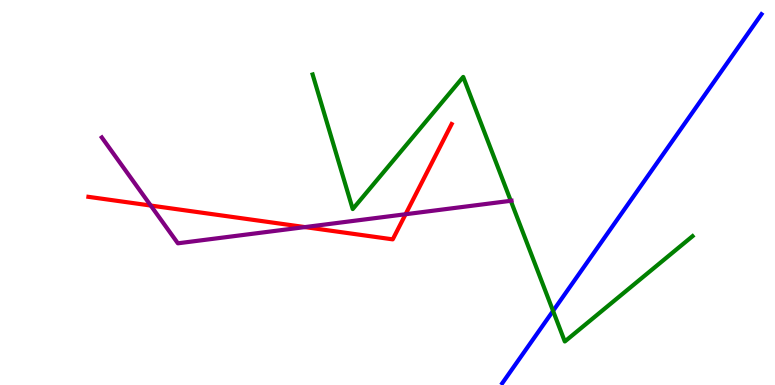[{'lines': ['blue', 'red'], 'intersections': []}, {'lines': ['green', 'red'], 'intersections': []}, {'lines': ['purple', 'red'], 'intersections': [{'x': 1.95, 'y': 4.66}, {'x': 3.93, 'y': 4.1}, {'x': 5.23, 'y': 4.44}]}, {'lines': ['blue', 'green'], 'intersections': [{'x': 7.14, 'y': 1.92}]}, {'lines': ['blue', 'purple'], 'intersections': []}, {'lines': ['green', 'purple'], 'intersections': [{'x': 6.59, 'y': 4.78}]}]